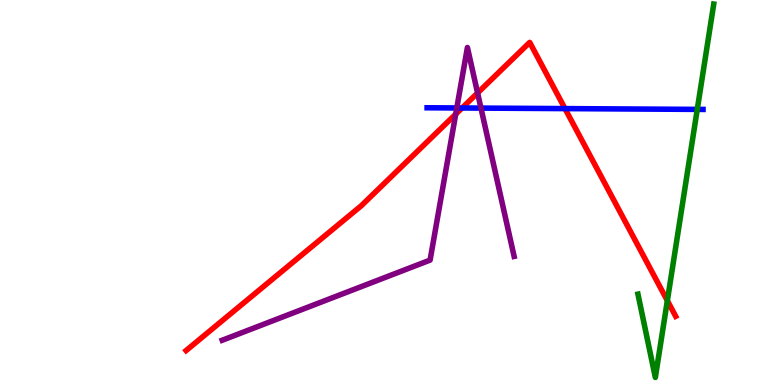[{'lines': ['blue', 'red'], 'intersections': [{'x': 5.96, 'y': 7.2}, {'x': 7.29, 'y': 7.18}]}, {'lines': ['green', 'red'], 'intersections': [{'x': 8.61, 'y': 2.19}]}, {'lines': ['purple', 'red'], 'intersections': [{'x': 5.88, 'y': 7.03}, {'x': 6.16, 'y': 7.59}]}, {'lines': ['blue', 'green'], 'intersections': [{'x': 9.0, 'y': 7.16}]}, {'lines': ['blue', 'purple'], 'intersections': [{'x': 5.89, 'y': 7.2}, {'x': 6.21, 'y': 7.19}]}, {'lines': ['green', 'purple'], 'intersections': []}]